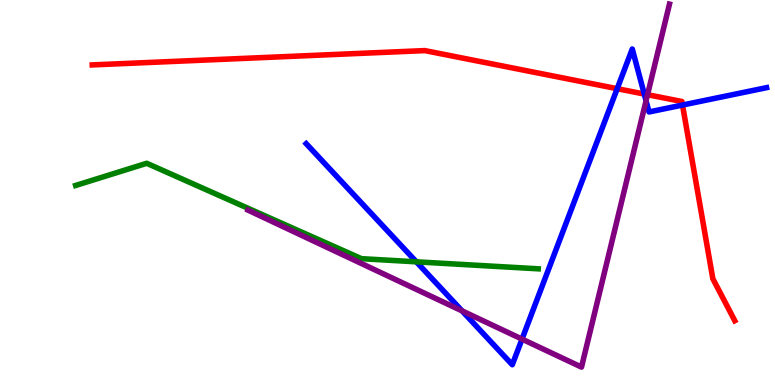[{'lines': ['blue', 'red'], 'intersections': [{'x': 7.96, 'y': 7.7}, {'x': 8.31, 'y': 7.56}, {'x': 8.81, 'y': 7.27}]}, {'lines': ['green', 'red'], 'intersections': []}, {'lines': ['purple', 'red'], 'intersections': [{'x': 8.36, 'y': 7.54}]}, {'lines': ['blue', 'green'], 'intersections': [{'x': 5.37, 'y': 3.2}]}, {'lines': ['blue', 'purple'], 'intersections': [{'x': 5.96, 'y': 1.92}, {'x': 6.74, 'y': 1.19}, {'x': 8.34, 'y': 7.38}]}, {'lines': ['green', 'purple'], 'intersections': []}]